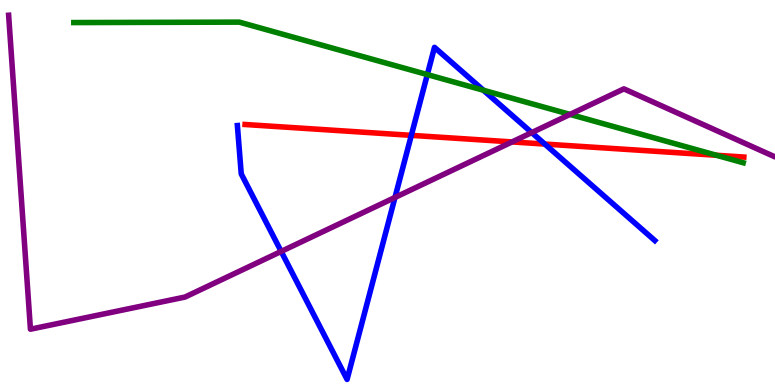[{'lines': ['blue', 'red'], 'intersections': [{'x': 5.31, 'y': 6.48}, {'x': 7.03, 'y': 6.26}]}, {'lines': ['green', 'red'], 'intersections': [{'x': 9.24, 'y': 5.97}]}, {'lines': ['purple', 'red'], 'intersections': [{'x': 6.61, 'y': 6.31}]}, {'lines': ['blue', 'green'], 'intersections': [{'x': 5.51, 'y': 8.06}, {'x': 6.24, 'y': 7.66}]}, {'lines': ['blue', 'purple'], 'intersections': [{'x': 3.63, 'y': 3.47}, {'x': 5.1, 'y': 4.87}, {'x': 6.86, 'y': 6.56}]}, {'lines': ['green', 'purple'], 'intersections': [{'x': 7.36, 'y': 7.03}]}]